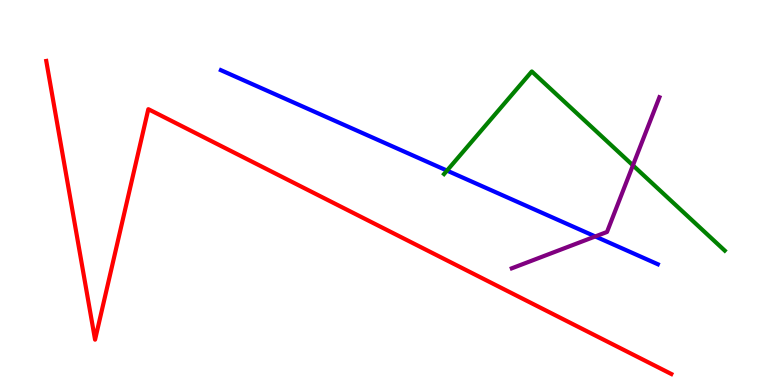[{'lines': ['blue', 'red'], 'intersections': []}, {'lines': ['green', 'red'], 'intersections': []}, {'lines': ['purple', 'red'], 'intersections': []}, {'lines': ['blue', 'green'], 'intersections': [{'x': 5.77, 'y': 5.57}]}, {'lines': ['blue', 'purple'], 'intersections': [{'x': 7.68, 'y': 3.86}]}, {'lines': ['green', 'purple'], 'intersections': [{'x': 8.17, 'y': 5.71}]}]